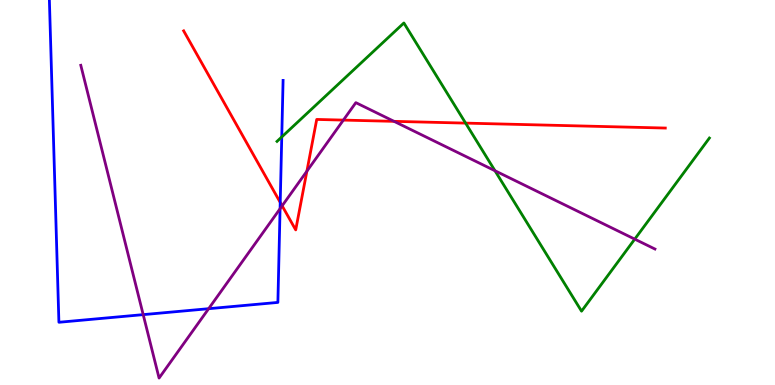[{'lines': ['blue', 'red'], 'intersections': [{'x': 3.62, 'y': 4.74}]}, {'lines': ['green', 'red'], 'intersections': [{'x': 6.01, 'y': 6.8}]}, {'lines': ['purple', 'red'], 'intersections': [{'x': 3.64, 'y': 4.65}, {'x': 3.96, 'y': 5.55}, {'x': 4.43, 'y': 6.88}, {'x': 5.08, 'y': 6.85}]}, {'lines': ['blue', 'green'], 'intersections': [{'x': 3.64, 'y': 6.44}]}, {'lines': ['blue', 'purple'], 'intersections': [{'x': 1.85, 'y': 1.83}, {'x': 2.69, 'y': 1.98}, {'x': 3.61, 'y': 4.58}]}, {'lines': ['green', 'purple'], 'intersections': [{'x': 6.39, 'y': 5.57}, {'x': 8.19, 'y': 3.79}]}]